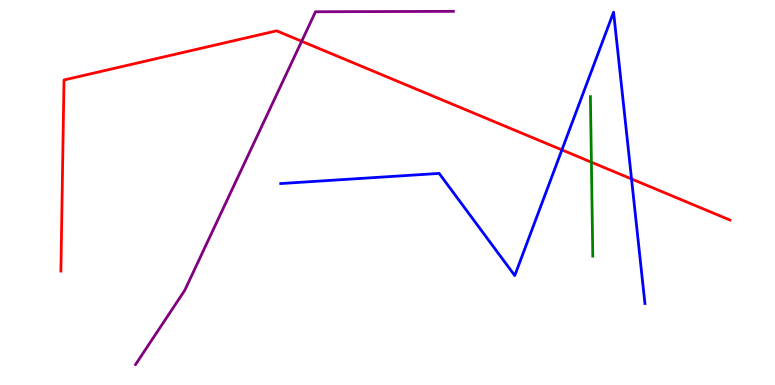[{'lines': ['blue', 'red'], 'intersections': [{'x': 7.25, 'y': 6.11}, {'x': 8.15, 'y': 5.35}]}, {'lines': ['green', 'red'], 'intersections': [{'x': 7.63, 'y': 5.79}]}, {'lines': ['purple', 'red'], 'intersections': [{'x': 3.89, 'y': 8.93}]}, {'lines': ['blue', 'green'], 'intersections': []}, {'lines': ['blue', 'purple'], 'intersections': []}, {'lines': ['green', 'purple'], 'intersections': []}]